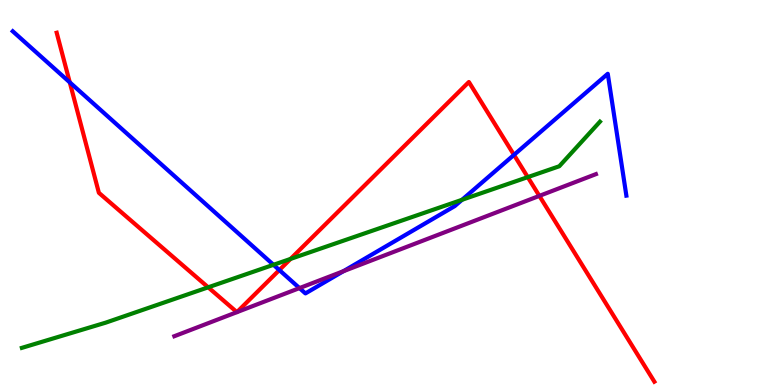[{'lines': ['blue', 'red'], 'intersections': [{'x': 0.9, 'y': 7.86}, {'x': 3.6, 'y': 2.99}, {'x': 6.63, 'y': 5.98}]}, {'lines': ['green', 'red'], 'intersections': [{'x': 2.69, 'y': 2.54}, {'x': 3.75, 'y': 3.27}, {'x': 6.81, 'y': 5.4}]}, {'lines': ['purple', 'red'], 'intersections': [{'x': 6.96, 'y': 4.91}]}, {'lines': ['blue', 'green'], 'intersections': [{'x': 3.53, 'y': 3.12}, {'x': 5.96, 'y': 4.81}]}, {'lines': ['blue', 'purple'], 'intersections': [{'x': 3.86, 'y': 2.52}, {'x': 4.43, 'y': 2.95}]}, {'lines': ['green', 'purple'], 'intersections': []}]